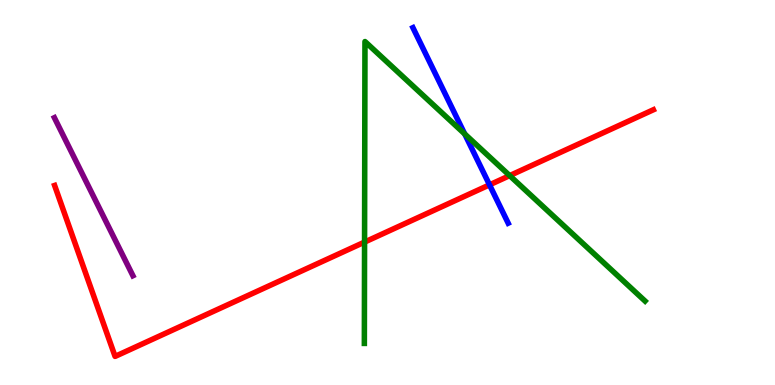[{'lines': ['blue', 'red'], 'intersections': [{'x': 6.32, 'y': 5.2}]}, {'lines': ['green', 'red'], 'intersections': [{'x': 4.7, 'y': 3.71}, {'x': 6.58, 'y': 5.44}]}, {'lines': ['purple', 'red'], 'intersections': []}, {'lines': ['blue', 'green'], 'intersections': [{'x': 6.0, 'y': 6.52}]}, {'lines': ['blue', 'purple'], 'intersections': []}, {'lines': ['green', 'purple'], 'intersections': []}]